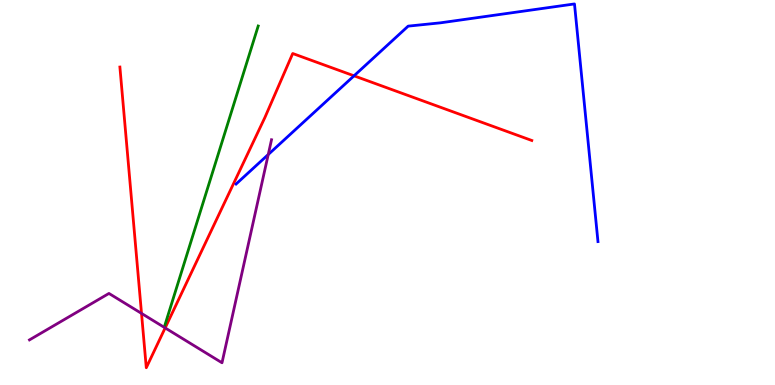[{'lines': ['blue', 'red'], 'intersections': [{'x': 4.57, 'y': 8.03}]}, {'lines': ['green', 'red'], 'intersections': []}, {'lines': ['purple', 'red'], 'intersections': [{'x': 1.83, 'y': 1.86}, {'x': 2.13, 'y': 1.48}]}, {'lines': ['blue', 'green'], 'intersections': []}, {'lines': ['blue', 'purple'], 'intersections': [{'x': 3.46, 'y': 5.99}]}, {'lines': ['green', 'purple'], 'intersections': []}]